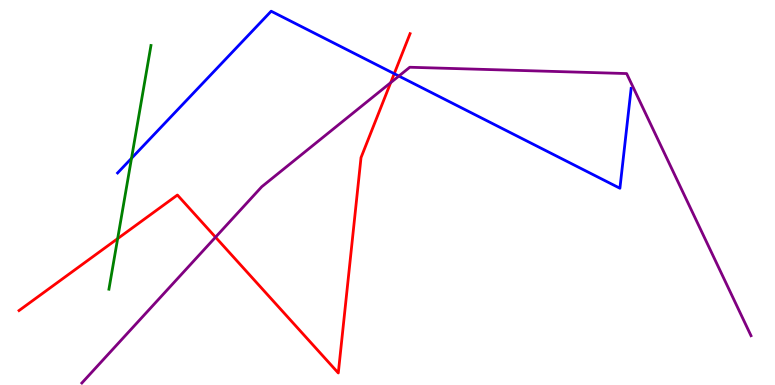[{'lines': ['blue', 'red'], 'intersections': [{'x': 5.09, 'y': 8.09}]}, {'lines': ['green', 'red'], 'intersections': [{'x': 1.52, 'y': 3.8}]}, {'lines': ['purple', 'red'], 'intersections': [{'x': 2.78, 'y': 3.84}, {'x': 5.04, 'y': 7.85}]}, {'lines': ['blue', 'green'], 'intersections': [{'x': 1.7, 'y': 5.89}]}, {'lines': ['blue', 'purple'], 'intersections': [{'x': 5.15, 'y': 8.02}]}, {'lines': ['green', 'purple'], 'intersections': []}]